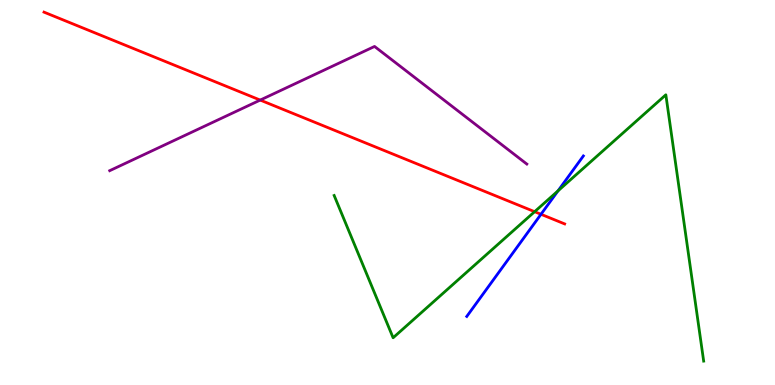[{'lines': ['blue', 'red'], 'intersections': [{'x': 6.98, 'y': 4.43}]}, {'lines': ['green', 'red'], 'intersections': [{'x': 6.9, 'y': 4.5}]}, {'lines': ['purple', 'red'], 'intersections': [{'x': 3.36, 'y': 7.4}]}, {'lines': ['blue', 'green'], 'intersections': [{'x': 7.2, 'y': 5.04}]}, {'lines': ['blue', 'purple'], 'intersections': []}, {'lines': ['green', 'purple'], 'intersections': []}]